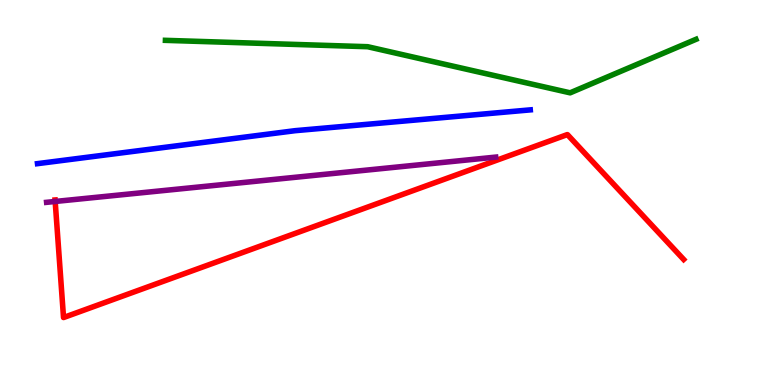[{'lines': ['blue', 'red'], 'intersections': []}, {'lines': ['green', 'red'], 'intersections': []}, {'lines': ['purple', 'red'], 'intersections': [{'x': 0.712, 'y': 4.77}]}, {'lines': ['blue', 'green'], 'intersections': []}, {'lines': ['blue', 'purple'], 'intersections': []}, {'lines': ['green', 'purple'], 'intersections': []}]